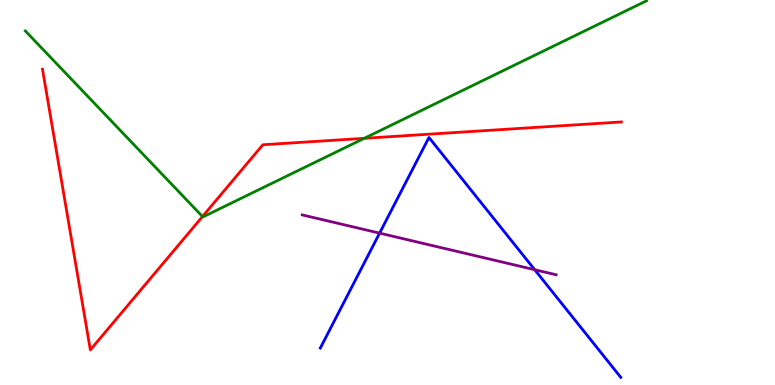[{'lines': ['blue', 'red'], 'intersections': []}, {'lines': ['green', 'red'], 'intersections': [{'x': 2.61, 'y': 4.38}, {'x': 4.7, 'y': 6.41}]}, {'lines': ['purple', 'red'], 'intersections': []}, {'lines': ['blue', 'green'], 'intersections': []}, {'lines': ['blue', 'purple'], 'intersections': [{'x': 4.9, 'y': 3.94}, {'x': 6.9, 'y': 2.99}]}, {'lines': ['green', 'purple'], 'intersections': []}]